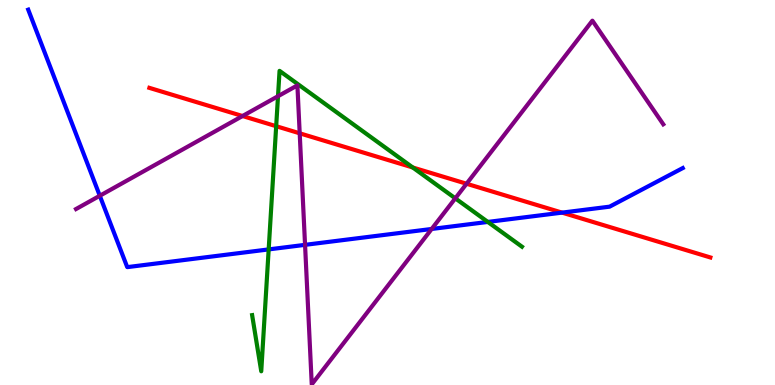[{'lines': ['blue', 'red'], 'intersections': [{'x': 7.25, 'y': 4.48}]}, {'lines': ['green', 'red'], 'intersections': [{'x': 3.56, 'y': 6.72}, {'x': 5.33, 'y': 5.65}]}, {'lines': ['purple', 'red'], 'intersections': [{'x': 3.13, 'y': 6.99}, {'x': 3.87, 'y': 6.54}, {'x': 6.02, 'y': 5.23}]}, {'lines': ['blue', 'green'], 'intersections': [{'x': 3.47, 'y': 3.52}, {'x': 6.29, 'y': 4.24}]}, {'lines': ['blue', 'purple'], 'intersections': [{'x': 1.29, 'y': 4.92}, {'x': 3.94, 'y': 3.64}, {'x': 5.57, 'y': 4.05}]}, {'lines': ['green', 'purple'], 'intersections': [{'x': 3.59, 'y': 7.5}, {'x': 5.87, 'y': 4.85}]}]